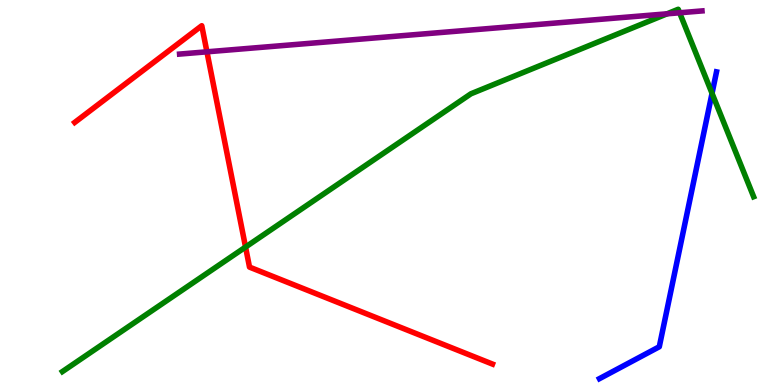[{'lines': ['blue', 'red'], 'intersections': []}, {'lines': ['green', 'red'], 'intersections': [{'x': 3.17, 'y': 3.58}]}, {'lines': ['purple', 'red'], 'intersections': [{'x': 2.67, 'y': 8.65}]}, {'lines': ['blue', 'green'], 'intersections': [{'x': 9.19, 'y': 7.58}]}, {'lines': ['blue', 'purple'], 'intersections': []}, {'lines': ['green', 'purple'], 'intersections': [{'x': 8.61, 'y': 9.64}, {'x': 8.77, 'y': 9.67}]}]